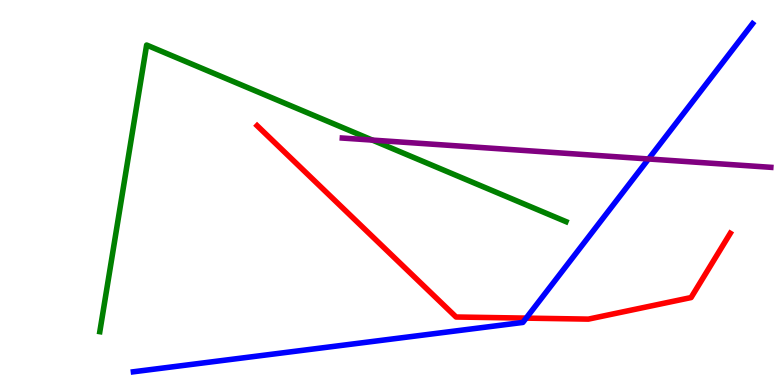[{'lines': ['blue', 'red'], 'intersections': [{'x': 6.79, 'y': 1.74}]}, {'lines': ['green', 'red'], 'intersections': []}, {'lines': ['purple', 'red'], 'intersections': []}, {'lines': ['blue', 'green'], 'intersections': []}, {'lines': ['blue', 'purple'], 'intersections': [{'x': 8.37, 'y': 5.87}]}, {'lines': ['green', 'purple'], 'intersections': [{'x': 4.8, 'y': 6.36}]}]